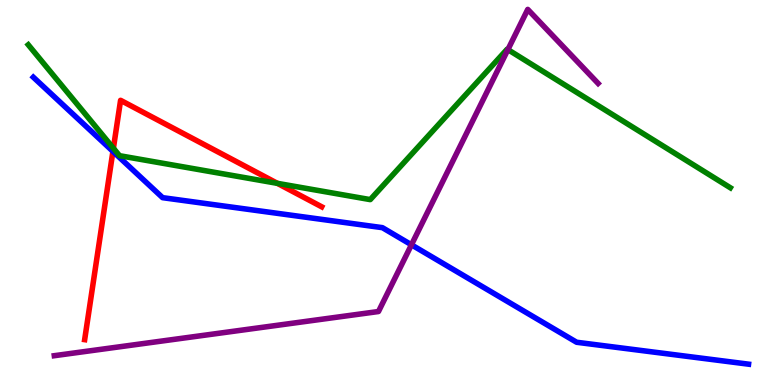[{'lines': ['blue', 'red'], 'intersections': [{'x': 1.46, 'y': 6.07}]}, {'lines': ['green', 'red'], 'intersections': [{'x': 1.46, 'y': 6.15}, {'x': 3.58, 'y': 5.24}]}, {'lines': ['purple', 'red'], 'intersections': []}, {'lines': ['blue', 'green'], 'intersections': []}, {'lines': ['blue', 'purple'], 'intersections': [{'x': 5.31, 'y': 3.64}]}, {'lines': ['green', 'purple'], 'intersections': [{'x': 6.55, 'y': 8.71}]}]